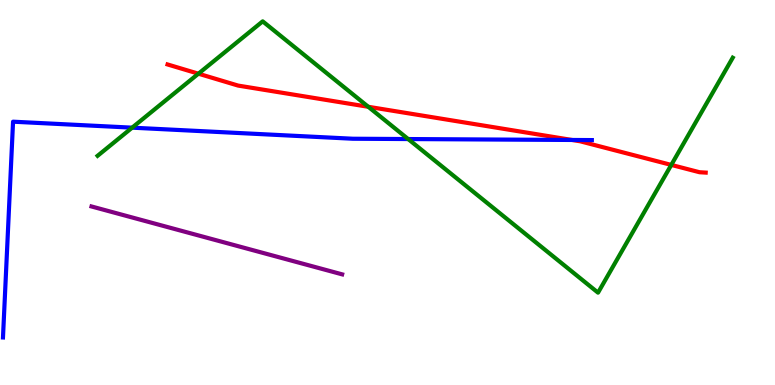[{'lines': ['blue', 'red'], 'intersections': [{'x': 7.38, 'y': 6.36}]}, {'lines': ['green', 'red'], 'intersections': [{'x': 2.56, 'y': 8.09}, {'x': 4.75, 'y': 7.23}, {'x': 8.66, 'y': 5.72}]}, {'lines': ['purple', 'red'], 'intersections': []}, {'lines': ['blue', 'green'], 'intersections': [{'x': 1.71, 'y': 6.68}, {'x': 5.27, 'y': 6.39}]}, {'lines': ['blue', 'purple'], 'intersections': []}, {'lines': ['green', 'purple'], 'intersections': []}]